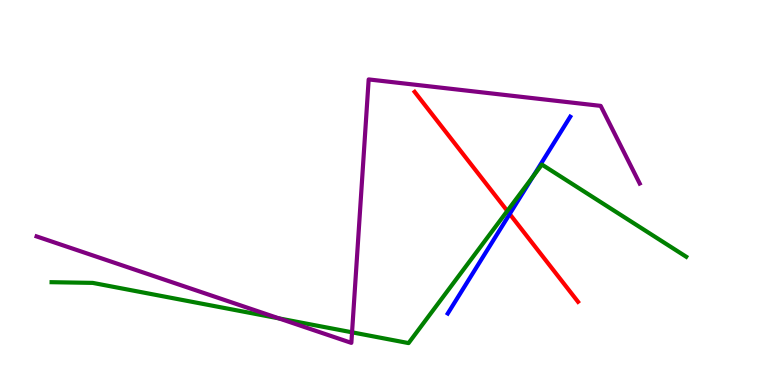[{'lines': ['blue', 'red'], 'intersections': [{'x': 6.58, 'y': 4.44}]}, {'lines': ['green', 'red'], 'intersections': [{'x': 6.55, 'y': 4.52}]}, {'lines': ['purple', 'red'], 'intersections': []}, {'lines': ['blue', 'green'], 'intersections': [{'x': 6.88, 'y': 5.42}]}, {'lines': ['blue', 'purple'], 'intersections': []}, {'lines': ['green', 'purple'], 'intersections': [{'x': 3.6, 'y': 1.73}, {'x': 4.54, 'y': 1.37}]}]